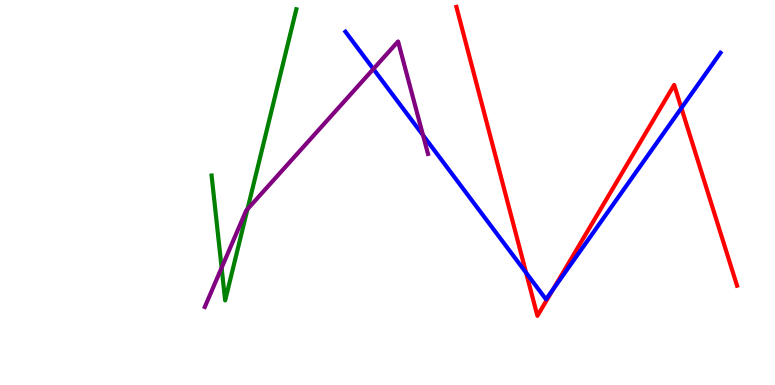[{'lines': ['blue', 'red'], 'intersections': [{'x': 6.79, 'y': 2.91}, {'x': 7.14, 'y': 2.49}, {'x': 8.79, 'y': 7.19}]}, {'lines': ['green', 'red'], 'intersections': []}, {'lines': ['purple', 'red'], 'intersections': []}, {'lines': ['blue', 'green'], 'intersections': []}, {'lines': ['blue', 'purple'], 'intersections': [{'x': 4.82, 'y': 8.21}, {'x': 5.46, 'y': 6.49}]}, {'lines': ['green', 'purple'], 'intersections': [{'x': 2.86, 'y': 3.04}, {'x': 3.19, 'y': 4.57}]}]